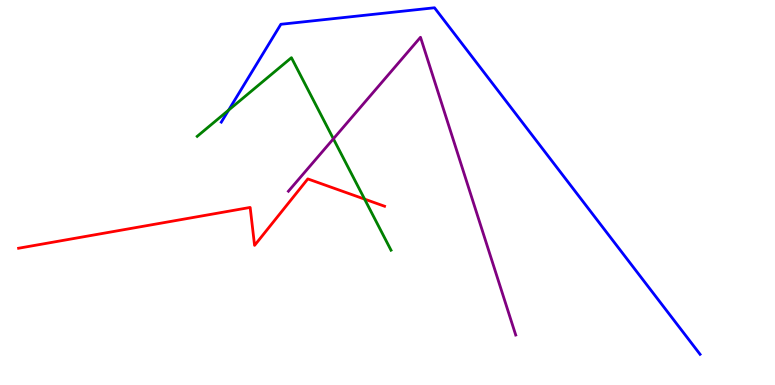[{'lines': ['blue', 'red'], 'intersections': []}, {'lines': ['green', 'red'], 'intersections': [{'x': 4.7, 'y': 4.83}]}, {'lines': ['purple', 'red'], 'intersections': []}, {'lines': ['blue', 'green'], 'intersections': [{'x': 2.95, 'y': 7.14}]}, {'lines': ['blue', 'purple'], 'intersections': []}, {'lines': ['green', 'purple'], 'intersections': [{'x': 4.3, 'y': 6.39}]}]